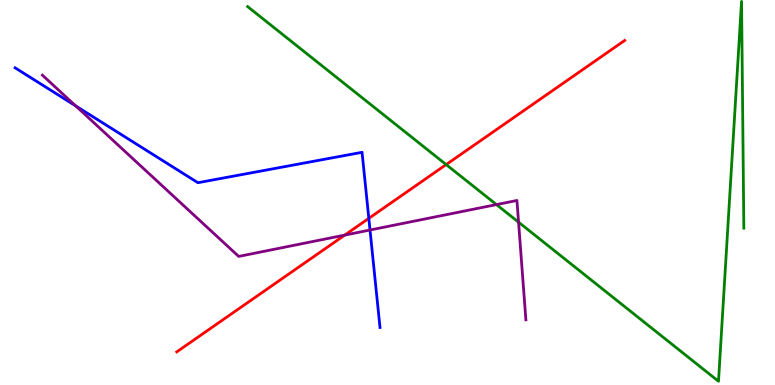[{'lines': ['blue', 'red'], 'intersections': [{'x': 4.76, 'y': 4.33}]}, {'lines': ['green', 'red'], 'intersections': [{'x': 5.76, 'y': 5.73}]}, {'lines': ['purple', 'red'], 'intersections': [{'x': 4.45, 'y': 3.89}]}, {'lines': ['blue', 'green'], 'intersections': []}, {'lines': ['blue', 'purple'], 'intersections': [{'x': 0.976, 'y': 7.25}, {'x': 4.77, 'y': 4.03}]}, {'lines': ['green', 'purple'], 'intersections': [{'x': 6.41, 'y': 4.69}, {'x': 6.69, 'y': 4.23}]}]